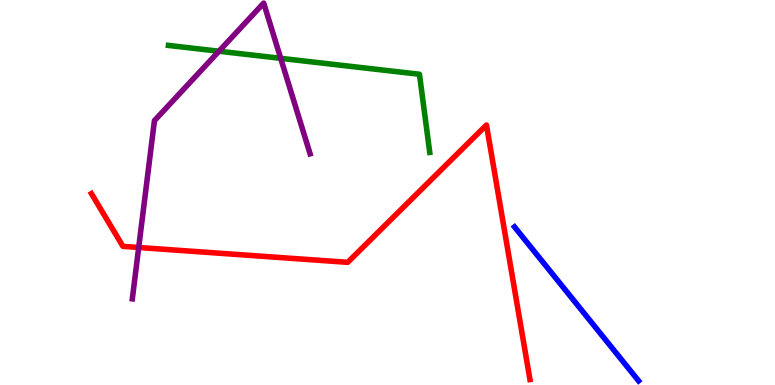[{'lines': ['blue', 'red'], 'intersections': []}, {'lines': ['green', 'red'], 'intersections': []}, {'lines': ['purple', 'red'], 'intersections': [{'x': 1.79, 'y': 3.57}]}, {'lines': ['blue', 'green'], 'intersections': []}, {'lines': ['blue', 'purple'], 'intersections': []}, {'lines': ['green', 'purple'], 'intersections': [{'x': 2.83, 'y': 8.67}, {'x': 3.62, 'y': 8.49}]}]